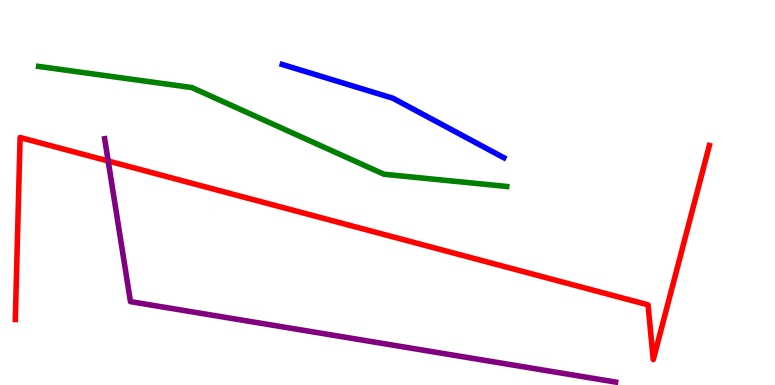[{'lines': ['blue', 'red'], 'intersections': []}, {'lines': ['green', 'red'], 'intersections': []}, {'lines': ['purple', 'red'], 'intersections': [{'x': 1.4, 'y': 5.82}]}, {'lines': ['blue', 'green'], 'intersections': []}, {'lines': ['blue', 'purple'], 'intersections': []}, {'lines': ['green', 'purple'], 'intersections': []}]